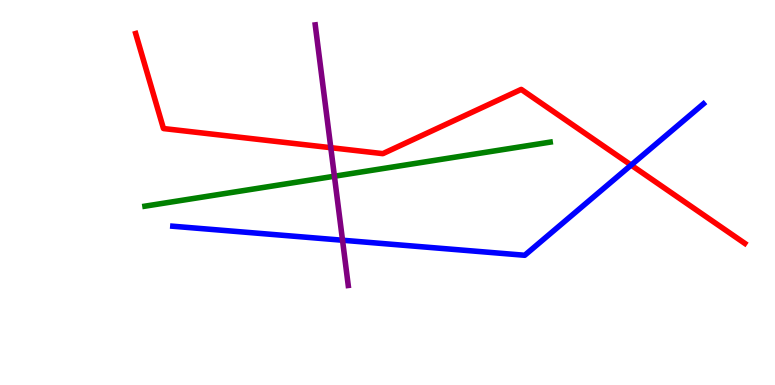[{'lines': ['blue', 'red'], 'intersections': [{'x': 8.14, 'y': 5.71}]}, {'lines': ['green', 'red'], 'intersections': []}, {'lines': ['purple', 'red'], 'intersections': [{'x': 4.27, 'y': 6.16}]}, {'lines': ['blue', 'green'], 'intersections': []}, {'lines': ['blue', 'purple'], 'intersections': [{'x': 4.42, 'y': 3.76}]}, {'lines': ['green', 'purple'], 'intersections': [{'x': 4.31, 'y': 5.42}]}]